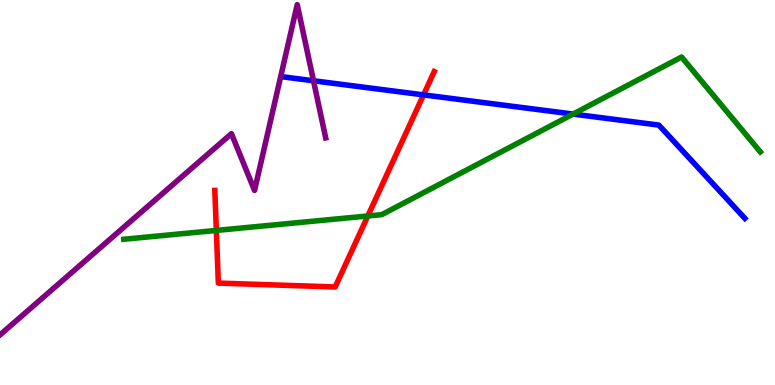[{'lines': ['blue', 'red'], 'intersections': [{'x': 5.46, 'y': 7.54}]}, {'lines': ['green', 'red'], 'intersections': [{'x': 2.79, 'y': 4.01}, {'x': 4.75, 'y': 4.39}]}, {'lines': ['purple', 'red'], 'intersections': []}, {'lines': ['blue', 'green'], 'intersections': [{'x': 7.39, 'y': 7.04}]}, {'lines': ['blue', 'purple'], 'intersections': [{'x': 4.05, 'y': 7.9}]}, {'lines': ['green', 'purple'], 'intersections': []}]